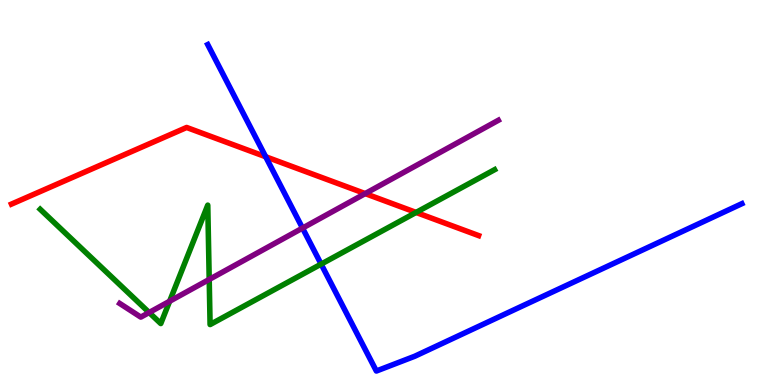[{'lines': ['blue', 'red'], 'intersections': [{'x': 3.43, 'y': 5.93}]}, {'lines': ['green', 'red'], 'intersections': [{'x': 5.37, 'y': 4.48}]}, {'lines': ['purple', 'red'], 'intersections': [{'x': 4.71, 'y': 4.97}]}, {'lines': ['blue', 'green'], 'intersections': [{'x': 4.14, 'y': 3.14}]}, {'lines': ['blue', 'purple'], 'intersections': [{'x': 3.9, 'y': 4.08}]}, {'lines': ['green', 'purple'], 'intersections': [{'x': 1.92, 'y': 1.88}, {'x': 2.19, 'y': 2.18}, {'x': 2.7, 'y': 2.74}]}]